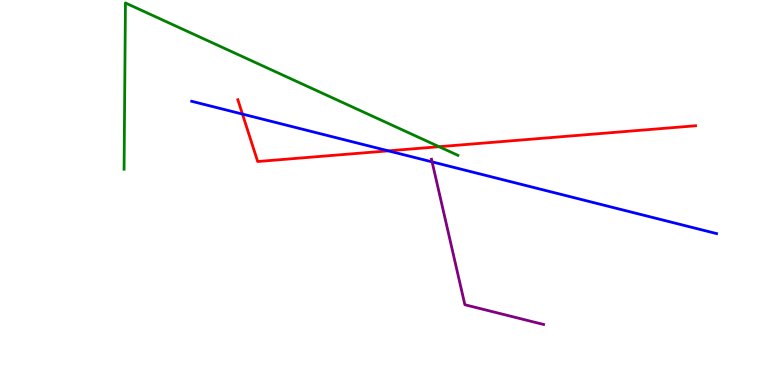[{'lines': ['blue', 'red'], 'intersections': [{'x': 3.13, 'y': 7.04}, {'x': 5.01, 'y': 6.08}]}, {'lines': ['green', 'red'], 'intersections': [{'x': 5.67, 'y': 6.19}]}, {'lines': ['purple', 'red'], 'intersections': []}, {'lines': ['blue', 'green'], 'intersections': []}, {'lines': ['blue', 'purple'], 'intersections': [{'x': 5.58, 'y': 5.8}]}, {'lines': ['green', 'purple'], 'intersections': []}]